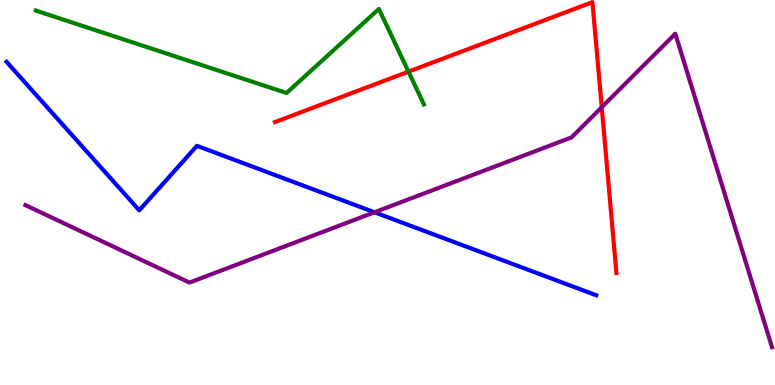[{'lines': ['blue', 'red'], 'intersections': []}, {'lines': ['green', 'red'], 'intersections': [{'x': 5.27, 'y': 8.14}]}, {'lines': ['purple', 'red'], 'intersections': [{'x': 7.76, 'y': 7.21}]}, {'lines': ['blue', 'green'], 'intersections': []}, {'lines': ['blue', 'purple'], 'intersections': [{'x': 4.83, 'y': 4.49}]}, {'lines': ['green', 'purple'], 'intersections': []}]